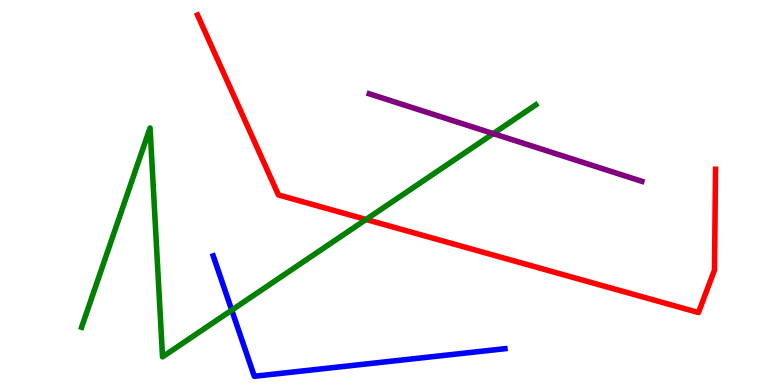[{'lines': ['blue', 'red'], 'intersections': []}, {'lines': ['green', 'red'], 'intersections': [{'x': 4.72, 'y': 4.3}]}, {'lines': ['purple', 'red'], 'intersections': []}, {'lines': ['blue', 'green'], 'intersections': [{'x': 2.99, 'y': 1.94}]}, {'lines': ['blue', 'purple'], 'intersections': []}, {'lines': ['green', 'purple'], 'intersections': [{'x': 6.36, 'y': 6.53}]}]